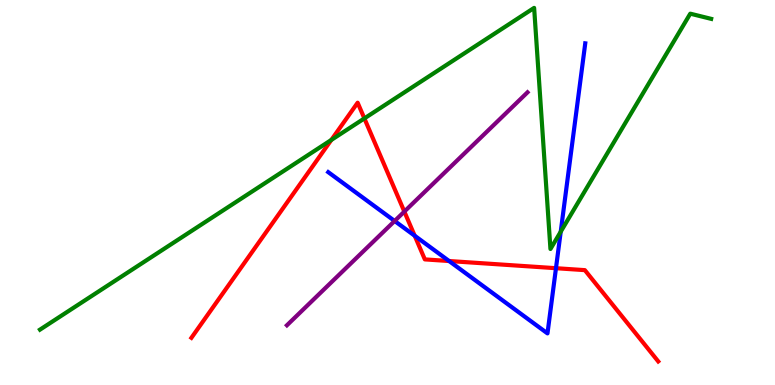[{'lines': ['blue', 'red'], 'intersections': [{'x': 5.35, 'y': 3.88}, {'x': 5.79, 'y': 3.22}, {'x': 7.17, 'y': 3.03}]}, {'lines': ['green', 'red'], 'intersections': [{'x': 4.28, 'y': 6.37}, {'x': 4.7, 'y': 6.92}]}, {'lines': ['purple', 'red'], 'intersections': [{'x': 5.22, 'y': 4.5}]}, {'lines': ['blue', 'green'], 'intersections': [{'x': 7.24, 'y': 3.98}]}, {'lines': ['blue', 'purple'], 'intersections': [{'x': 5.09, 'y': 4.26}]}, {'lines': ['green', 'purple'], 'intersections': []}]